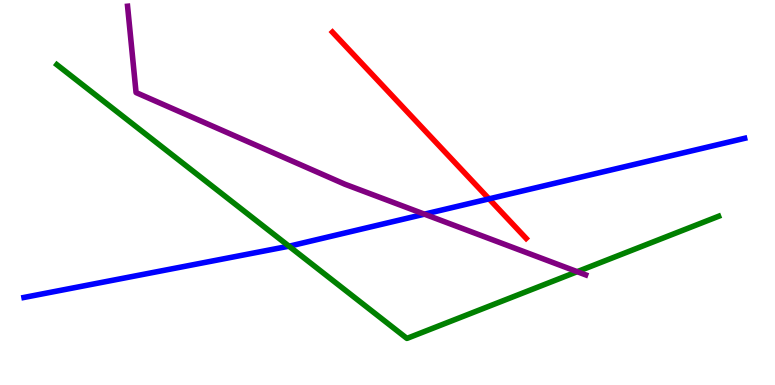[{'lines': ['blue', 'red'], 'intersections': [{'x': 6.31, 'y': 4.83}]}, {'lines': ['green', 'red'], 'intersections': []}, {'lines': ['purple', 'red'], 'intersections': []}, {'lines': ['blue', 'green'], 'intersections': [{'x': 3.73, 'y': 3.61}]}, {'lines': ['blue', 'purple'], 'intersections': [{'x': 5.48, 'y': 4.44}]}, {'lines': ['green', 'purple'], 'intersections': [{'x': 7.45, 'y': 2.94}]}]